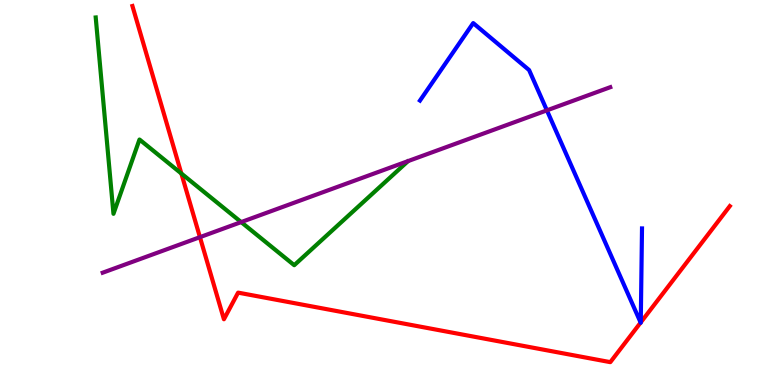[{'lines': ['blue', 'red'], 'intersections': [{'x': 8.27, 'y': 1.62}, {'x': 8.27, 'y': 1.63}]}, {'lines': ['green', 'red'], 'intersections': [{'x': 2.34, 'y': 5.49}]}, {'lines': ['purple', 'red'], 'intersections': [{'x': 2.58, 'y': 3.84}]}, {'lines': ['blue', 'green'], 'intersections': []}, {'lines': ['blue', 'purple'], 'intersections': [{'x': 7.06, 'y': 7.13}]}, {'lines': ['green', 'purple'], 'intersections': [{'x': 3.11, 'y': 4.23}]}]